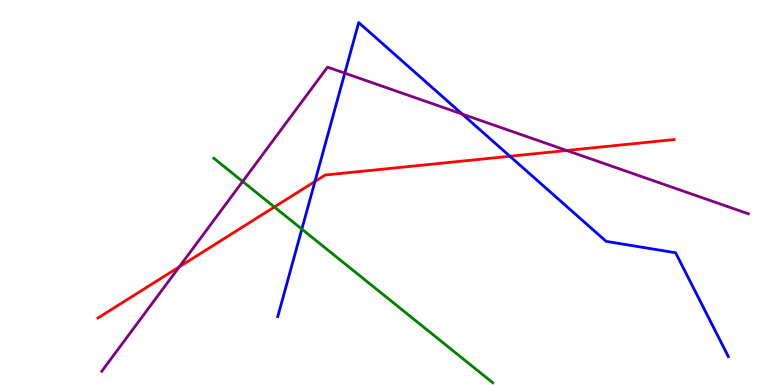[{'lines': ['blue', 'red'], 'intersections': [{'x': 4.06, 'y': 5.29}, {'x': 6.58, 'y': 5.94}]}, {'lines': ['green', 'red'], 'intersections': [{'x': 3.54, 'y': 4.62}]}, {'lines': ['purple', 'red'], 'intersections': [{'x': 2.31, 'y': 3.07}, {'x': 7.31, 'y': 6.09}]}, {'lines': ['blue', 'green'], 'intersections': [{'x': 3.89, 'y': 4.05}]}, {'lines': ['blue', 'purple'], 'intersections': [{'x': 4.45, 'y': 8.1}, {'x': 5.96, 'y': 7.04}]}, {'lines': ['green', 'purple'], 'intersections': [{'x': 3.13, 'y': 5.29}]}]